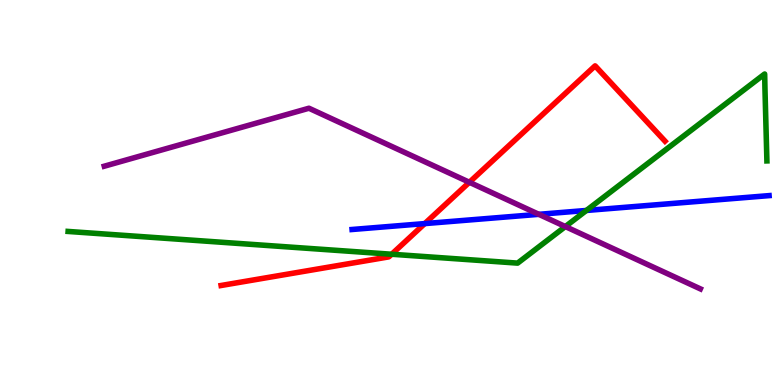[{'lines': ['blue', 'red'], 'intersections': [{'x': 5.48, 'y': 4.19}]}, {'lines': ['green', 'red'], 'intersections': [{'x': 5.05, 'y': 3.4}]}, {'lines': ['purple', 'red'], 'intersections': [{'x': 6.06, 'y': 5.27}]}, {'lines': ['blue', 'green'], 'intersections': [{'x': 7.57, 'y': 4.53}]}, {'lines': ['blue', 'purple'], 'intersections': [{'x': 6.95, 'y': 4.43}]}, {'lines': ['green', 'purple'], 'intersections': [{'x': 7.29, 'y': 4.12}]}]